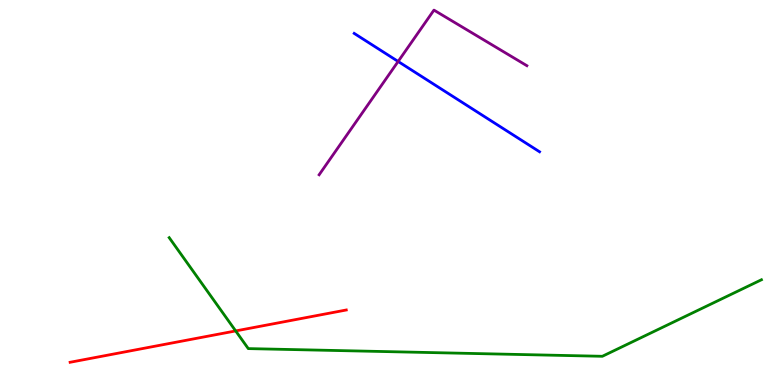[{'lines': ['blue', 'red'], 'intersections': []}, {'lines': ['green', 'red'], 'intersections': [{'x': 3.04, 'y': 1.4}]}, {'lines': ['purple', 'red'], 'intersections': []}, {'lines': ['blue', 'green'], 'intersections': []}, {'lines': ['blue', 'purple'], 'intersections': [{'x': 5.14, 'y': 8.4}]}, {'lines': ['green', 'purple'], 'intersections': []}]